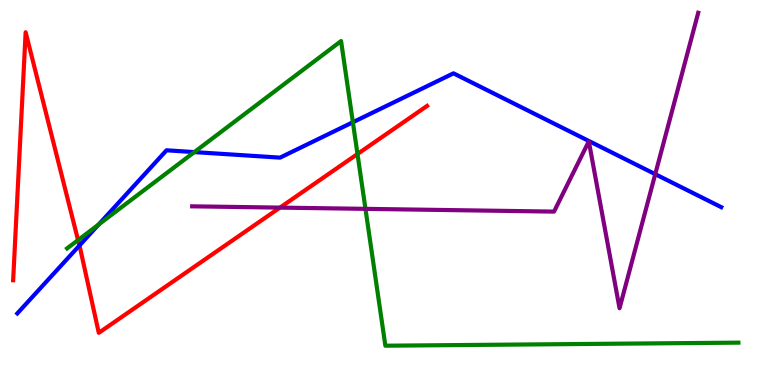[{'lines': ['blue', 'red'], 'intersections': [{'x': 1.02, 'y': 3.62}]}, {'lines': ['green', 'red'], 'intersections': [{'x': 1.01, 'y': 3.76}, {'x': 4.61, 'y': 6.0}]}, {'lines': ['purple', 'red'], 'intersections': [{'x': 3.61, 'y': 4.61}]}, {'lines': ['blue', 'green'], 'intersections': [{'x': 1.27, 'y': 4.17}, {'x': 2.51, 'y': 6.05}, {'x': 4.55, 'y': 6.82}]}, {'lines': ['blue', 'purple'], 'intersections': [{'x': 8.45, 'y': 5.48}]}, {'lines': ['green', 'purple'], 'intersections': [{'x': 4.72, 'y': 4.58}]}]